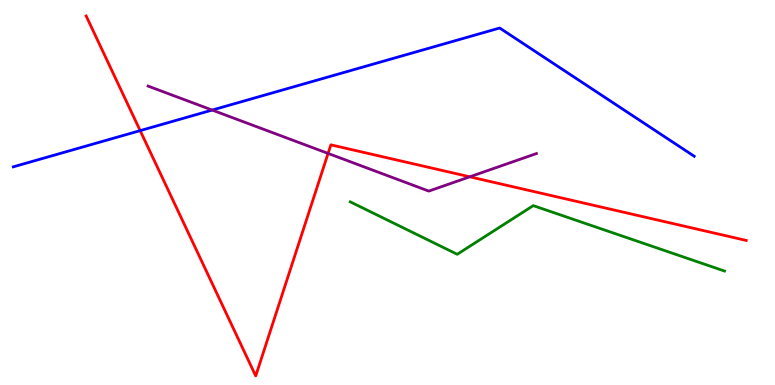[{'lines': ['blue', 'red'], 'intersections': [{'x': 1.81, 'y': 6.61}]}, {'lines': ['green', 'red'], 'intersections': []}, {'lines': ['purple', 'red'], 'intersections': [{'x': 4.23, 'y': 6.02}, {'x': 6.06, 'y': 5.41}]}, {'lines': ['blue', 'green'], 'intersections': []}, {'lines': ['blue', 'purple'], 'intersections': [{'x': 2.74, 'y': 7.14}]}, {'lines': ['green', 'purple'], 'intersections': []}]